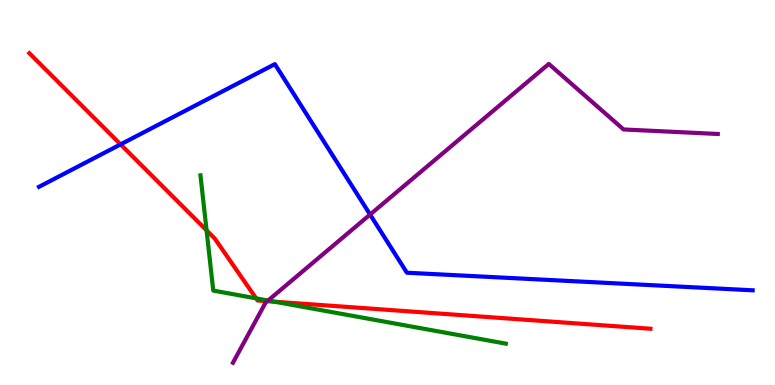[{'lines': ['blue', 'red'], 'intersections': [{'x': 1.56, 'y': 6.25}]}, {'lines': ['green', 'red'], 'intersections': [{'x': 2.67, 'y': 4.02}, {'x': 3.31, 'y': 2.25}, {'x': 3.54, 'y': 2.16}]}, {'lines': ['purple', 'red'], 'intersections': [{'x': 3.45, 'y': 2.18}]}, {'lines': ['blue', 'green'], 'intersections': []}, {'lines': ['blue', 'purple'], 'intersections': [{'x': 4.78, 'y': 4.43}]}, {'lines': ['green', 'purple'], 'intersections': [{'x': 3.46, 'y': 2.19}]}]